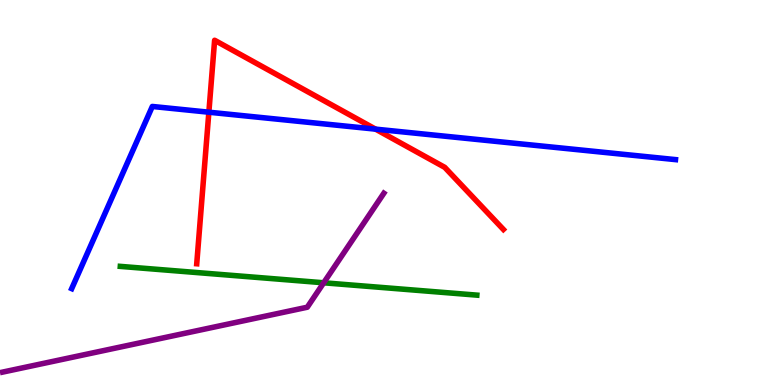[{'lines': ['blue', 'red'], 'intersections': [{'x': 2.69, 'y': 7.09}, {'x': 4.85, 'y': 6.65}]}, {'lines': ['green', 'red'], 'intersections': []}, {'lines': ['purple', 'red'], 'intersections': []}, {'lines': ['blue', 'green'], 'intersections': []}, {'lines': ['blue', 'purple'], 'intersections': []}, {'lines': ['green', 'purple'], 'intersections': [{'x': 4.18, 'y': 2.66}]}]